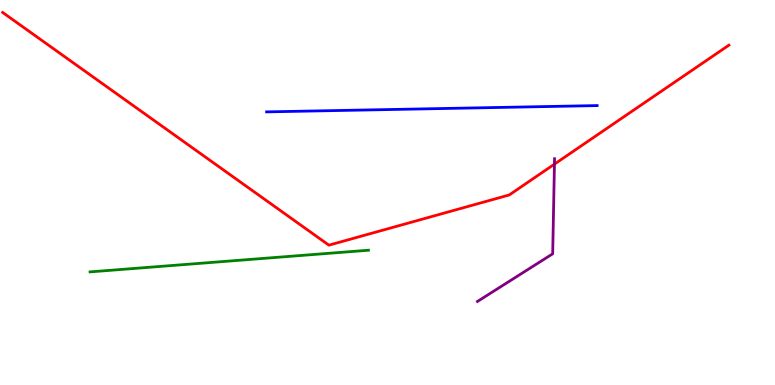[{'lines': ['blue', 'red'], 'intersections': []}, {'lines': ['green', 'red'], 'intersections': []}, {'lines': ['purple', 'red'], 'intersections': [{'x': 7.15, 'y': 5.74}]}, {'lines': ['blue', 'green'], 'intersections': []}, {'lines': ['blue', 'purple'], 'intersections': []}, {'lines': ['green', 'purple'], 'intersections': []}]